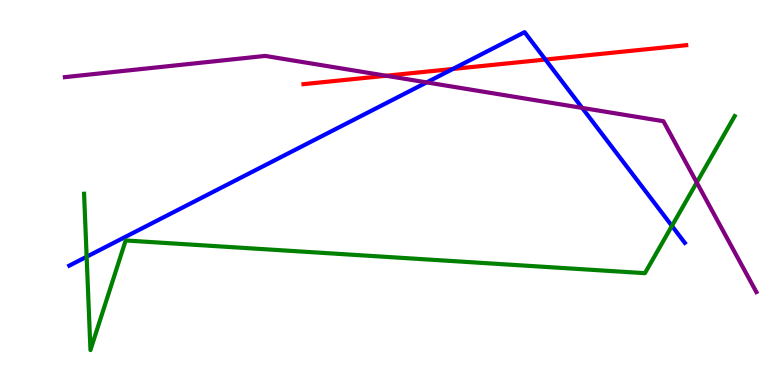[{'lines': ['blue', 'red'], 'intersections': [{'x': 5.84, 'y': 8.21}, {'x': 7.04, 'y': 8.45}]}, {'lines': ['green', 'red'], 'intersections': []}, {'lines': ['purple', 'red'], 'intersections': [{'x': 4.98, 'y': 8.03}]}, {'lines': ['blue', 'green'], 'intersections': [{'x': 1.12, 'y': 3.33}, {'x': 8.67, 'y': 4.13}]}, {'lines': ['blue', 'purple'], 'intersections': [{'x': 5.51, 'y': 7.86}, {'x': 7.51, 'y': 7.2}]}, {'lines': ['green', 'purple'], 'intersections': [{'x': 8.99, 'y': 5.26}]}]